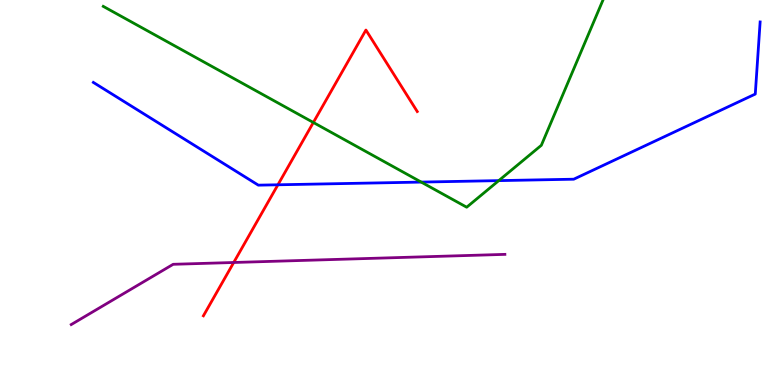[{'lines': ['blue', 'red'], 'intersections': [{'x': 3.59, 'y': 5.2}]}, {'lines': ['green', 'red'], 'intersections': [{'x': 4.04, 'y': 6.82}]}, {'lines': ['purple', 'red'], 'intersections': [{'x': 3.02, 'y': 3.18}]}, {'lines': ['blue', 'green'], 'intersections': [{'x': 5.44, 'y': 5.27}, {'x': 6.44, 'y': 5.31}]}, {'lines': ['blue', 'purple'], 'intersections': []}, {'lines': ['green', 'purple'], 'intersections': []}]